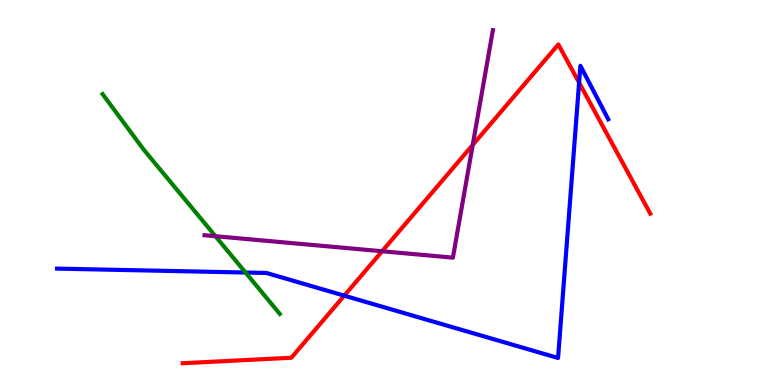[{'lines': ['blue', 'red'], 'intersections': [{'x': 4.44, 'y': 2.32}, {'x': 7.47, 'y': 7.85}]}, {'lines': ['green', 'red'], 'intersections': []}, {'lines': ['purple', 'red'], 'intersections': [{'x': 4.93, 'y': 3.47}, {'x': 6.1, 'y': 6.24}]}, {'lines': ['blue', 'green'], 'intersections': [{'x': 3.17, 'y': 2.92}]}, {'lines': ['blue', 'purple'], 'intersections': []}, {'lines': ['green', 'purple'], 'intersections': [{'x': 2.78, 'y': 3.86}]}]